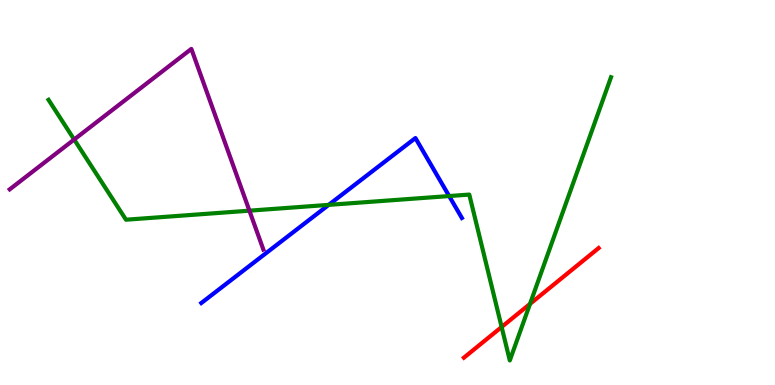[{'lines': ['blue', 'red'], 'intersections': []}, {'lines': ['green', 'red'], 'intersections': [{'x': 6.47, 'y': 1.51}, {'x': 6.84, 'y': 2.11}]}, {'lines': ['purple', 'red'], 'intersections': []}, {'lines': ['blue', 'green'], 'intersections': [{'x': 4.24, 'y': 4.68}, {'x': 5.8, 'y': 4.91}]}, {'lines': ['blue', 'purple'], 'intersections': []}, {'lines': ['green', 'purple'], 'intersections': [{'x': 0.957, 'y': 6.38}, {'x': 3.22, 'y': 4.53}]}]